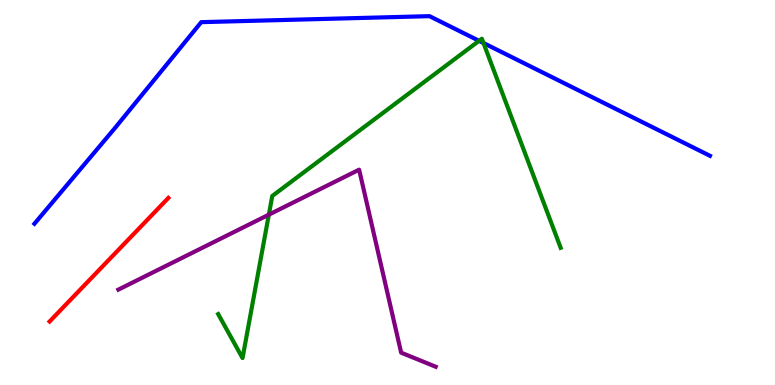[{'lines': ['blue', 'red'], 'intersections': []}, {'lines': ['green', 'red'], 'intersections': []}, {'lines': ['purple', 'red'], 'intersections': []}, {'lines': ['blue', 'green'], 'intersections': [{'x': 6.18, 'y': 8.94}, {'x': 6.24, 'y': 8.88}]}, {'lines': ['blue', 'purple'], 'intersections': []}, {'lines': ['green', 'purple'], 'intersections': [{'x': 3.47, 'y': 4.42}]}]